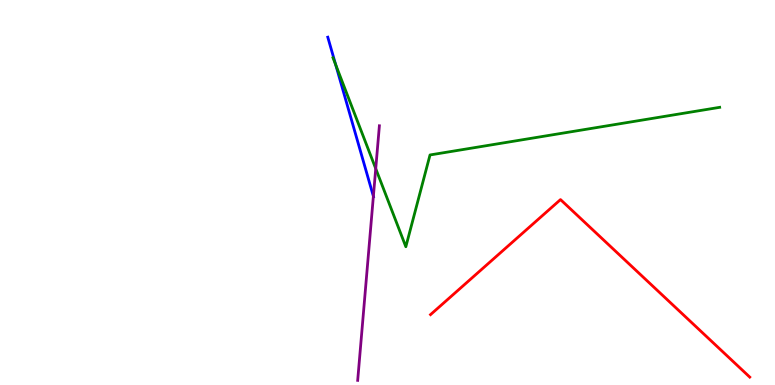[{'lines': ['blue', 'red'], 'intersections': []}, {'lines': ['green', 'red'], 'intersections': []}, {'lines': ['purple', 'red'], 'intersections': []}, {'lines': ['blue', 'green'], 'intersections': [{'x': 4.33, 'y': 8.32}]}, {'lines': ['blue', 'purple'], 'intersections': [{'x': 4.82, 'y': 4.9}]}, {'lines': ['green', 'purple'], 'intersections': [{'x': 4.85, 'y': 5.62}]}]